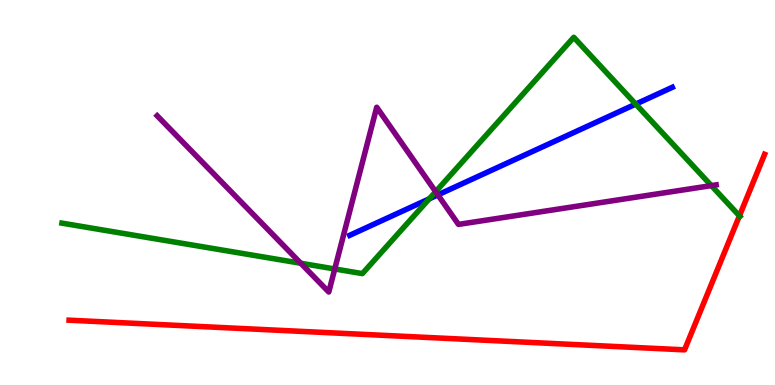[{'lines': ['blue', 'red'], 'intersections': []}, {'lines': ['green', 'red'], 'intersections': [{'x': 9.54, 'y': 4.39}]}, {'lines': ['purple', 'red'], 'intersections': []}, {'lines': ['blue', 'green'], 'intersections': [{'x': 5.54, 'y': 4.84}, {'x': 8.2, 'y': 7.3}]}, {'lines': ['blue', 'purple'], 'intersections': [{'x': 5.65, 'y': 4.94}]}, {'lines': ['green', 'purple'], 'intersections': [{'x': 3.88, 'y': 3.16}, {'x': 4.32, 'y': 3.01}, {'x': 5.62, 'y': 5.02}, {'x': 9.18, 'y': 5.18}]}]